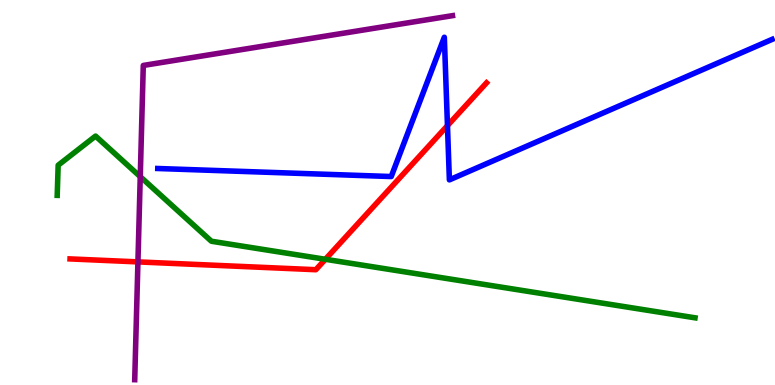[{'lines': ['blue', 'red'], 'intersections': [{'x': 5.77, 'y': 6.74}]}, {'lines': ['green', 'red'], 'intersections': [{'x': 4.2, 'y': 3.27}]}, {'lines': ['purple', 'red'], 'intersections': [{'x': 1.78, 'y': 3.2}]}, {'lines': ['blue', 'green'], 'intersections': []}, {'lines': ['blue', 'purple'], 'intersections': []}, {'lines': ['green', 'purple'], 'intersections': [{'x': 1.81, 'y': 5.41}]}]